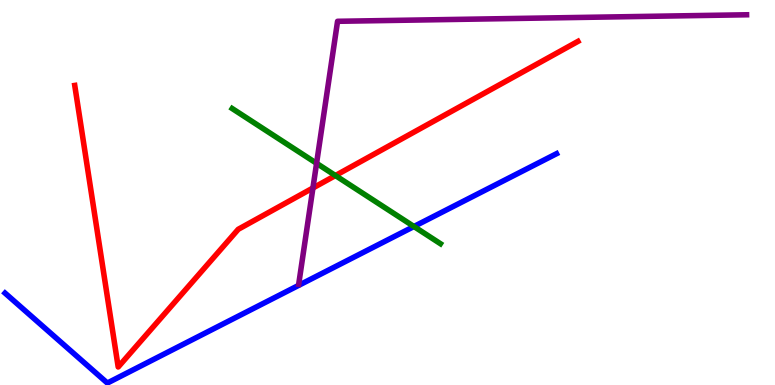[{'lines': ['blue', 'red'], 'intersections': []}, {'lines': ['green', 'red'], 'intersections': [{'x': 4.33, 'y': 5.44}]}, {'lines': ['purple', 'red'], 'intersections': [{'x': 4.04, 'y': 5.12}]}, {'lines': ['blue', 'green'], 'intersections': [{'x': 5.34, 'y': 4.12}]}, {'lines': ['blue', 'purple'], 'intersections': []}, {'lines': ['green', 'purple'], 'intersections': [{'x': 4.08, 'y': 5.76}]}]